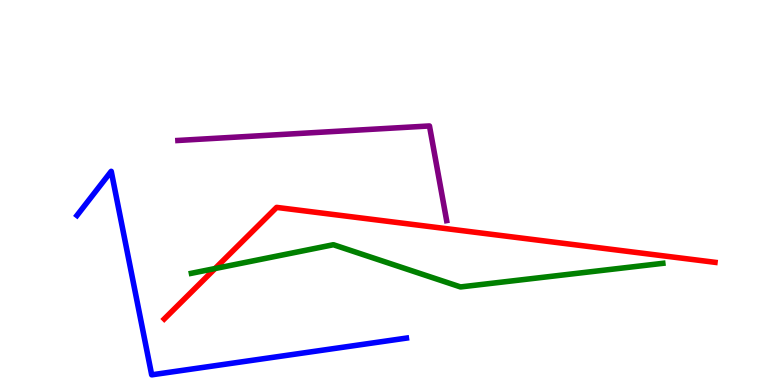[{'lines': ['blue', 'red'], 'intersections': []}, {'lines': ['green', 'red'], 'intersections': [{'x': 2.78, 'y': 3.03}]}, {'lines': ['purple', 'red'], 'intersections': []}, {'lines': ['blue', 'green'], 'intersections': []}, {'lines': ['blue', 'purple'], 'intersections': []}, {'lines': ['green', 'purple'], 'intersections': []}]